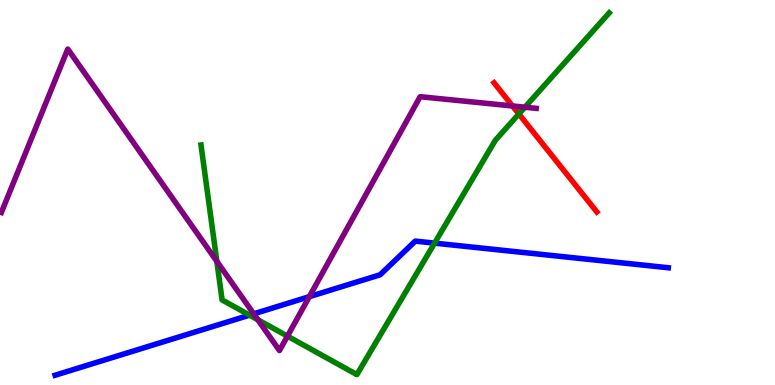[{'lines': ['blue', 'red'], 'intersections': []}, {'lines': ['green', 'red'], 'intersections': [{'x': 6.69, 'y': 7.04}]}, {'lines': ['purple', 'red'], 'intersections': [{'x': 6.61, 'y': 7.25}]}, {'lines': ['blue', 'green'], 'intersections': [{'x': 3.22, 'y': 1.81}, {'x': 5.61, 'y': 3.68}]}, {'lines': ['blue', 'purple'], 'intersections': [{'x': 3.27, 'y': 1.85}, {'x': 3.99, 'y': 2.29}]}, {'lines': ['green', 'purple'], 'intersections': [{'x': 2.8, 'y': 3.21}, {'x': 3.33, 'y': 1.7}, {'x': 3.71, 'y': 1.27}, {'x': 6.77, 'y': 7.22}]}]